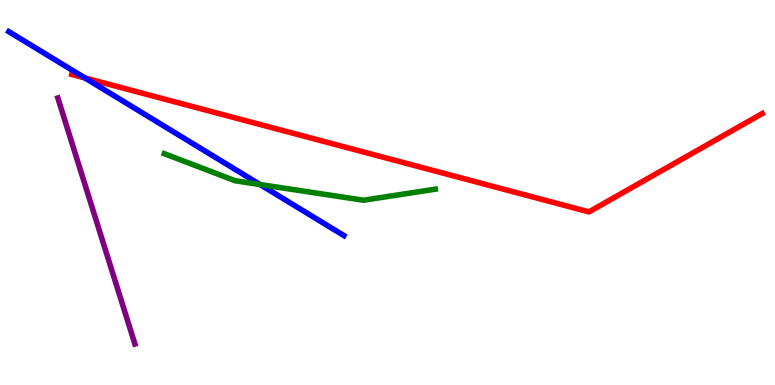[{'lines': ['blue', 'red'], 'intersections': [{'x': 1.1, 'y': 7.98}]}, {'lines': ['green', 'red'], 'intersections': []}, {'lines': ['purple', 'red'], 'intersections': []}, {'lines': ['blue', 'green'], 'intersections': [{'x': 3.36, 'y': 5.21}]}, {'lines': ['blue', 'purple'], 'intersections': []}, {'lines': ['green', 'purple'], 'intersections': []}]